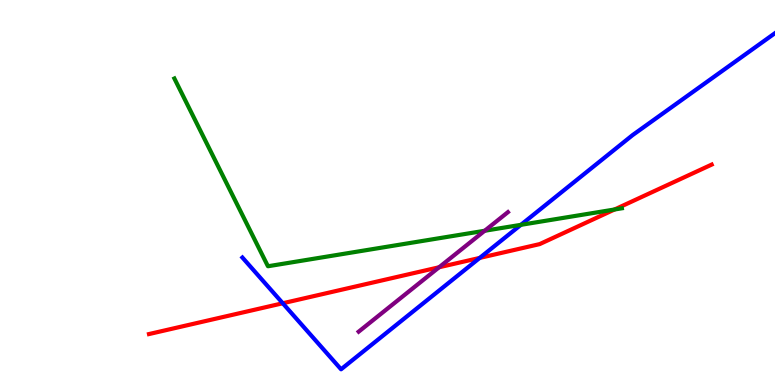[{'lines': ['blue', 'red'], 'intersections': [{'x': 3.65, 'y': 2.12}, {'x': 6.19, 'y': 3.3}]}, {'lines': ['green', 'red'], 'intersections': [{'x': 7.93, 'y': 4.56}]}, {'lines': ['purple', 'red'], 'intersections': [{'x': 5.67, 'y': 3.06}]}, {'lines': ['blue', 'green'], 'intersections': [{'x': 6.72, 'y': 4.16}]}, {'lines': ['blue', 'purple'], 'intersections': []}, {'lines': ['green', 'purple'], 'intersections': [{'x': 6.25, 'y': 4.01}]}]